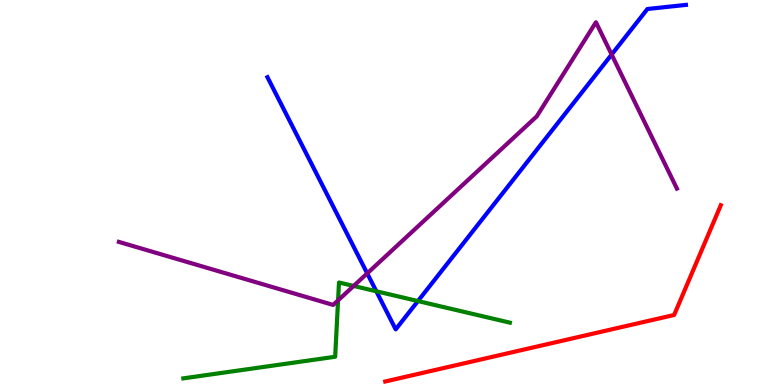[{'lines': ['blue', 'red'], 'intersections': []}, {'lines': ['green', 'red'], 'intersections': []}, {'lines': ['purple', 'red'], 'intersections': []}, {'lines': ['blue', 'green'], 'intersections': [{'x': 4.86, 'y': 2.43}, {'x': 5.39, 'y': 2.18}]}, {'lines': ['blue', 'purple'], 'intersections': [{'x': 4.74, 'y': 2.9}, {'x': 7.89, 'y': 8.58}]}, {'lines': ['green', 'purple'], 'intersections': [{'x': 4.36, 'y': 2.2}, {'x': 4.56, 'y': 2.57}]}]